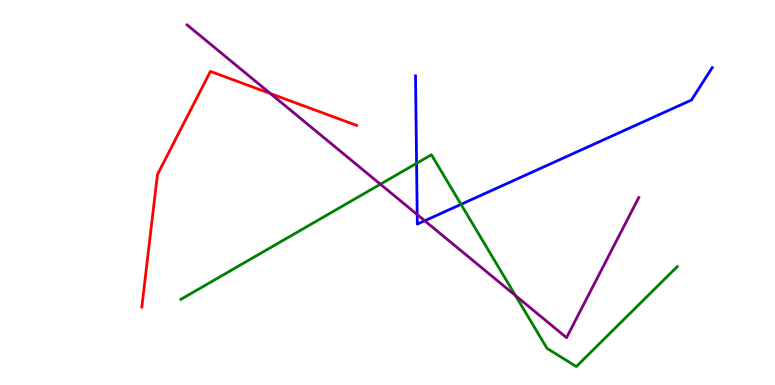[{'lines': ['blue', 'red'], 'intersections': []}, {'lines': ['green', 'red'], 'intersections': []}, {'lines': ['purple', 'red'], 'intersections': [{'x': 3.49, 'y': 7.57}]}, {'lines': ['blue', 'green'], 'intersections': [{'x': 5.38, 'y': 5.76}, {'x': 5.95, 'y': 4.69}]}, {'lines': ['blue', 'purple'], 'intersections': [{'x': 5.38, 'y': 4.43}, {'x': 5.48, 'y': 4.27}]}, {'lines': ['green', 'purple'], 'intersections': [{'x': 4.91, 'y': 5.22}, {'x': 6.65, 'y': 2.32}]}]